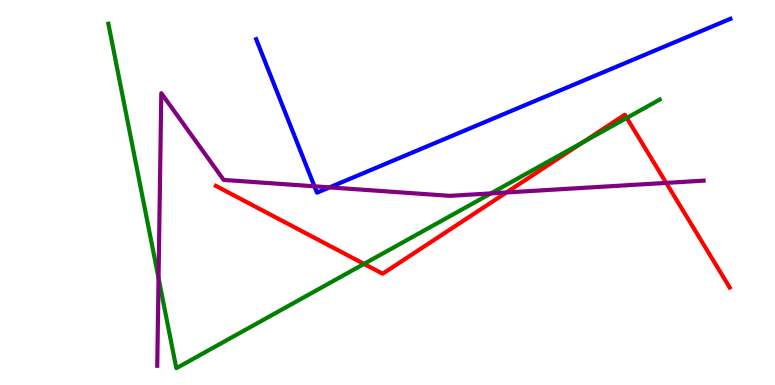[{'lines': ['blue', 'red'], 'intersections': []}, {'lines': ['green', 'red'], 'intersections': [{'x': 4.7, 'y': 3.15}, {'x': 7.52, 'y': 6.3}, {'x': 8.09, 'y': 6.94}]}, {'lines': ['purple', 'red'], 'intersections': [{'x': 6.53, 'y': 5.0}, {'x': 8.6, 'y': 5.25}]}, {'lines': ['blue', 'green'], 'intersections': []}, {'lines': ['blue', 'purple'], 'intersections': [{'x': 4.06, 'y': 5.16}, {'x': 4.25, 'y': 5.13}]}, {'lines': ['green', 'purple'], 'intersections': [{'x': 2.05, 'y': 2.78}, {'x': 6.33, 'y': 4.98}]}]